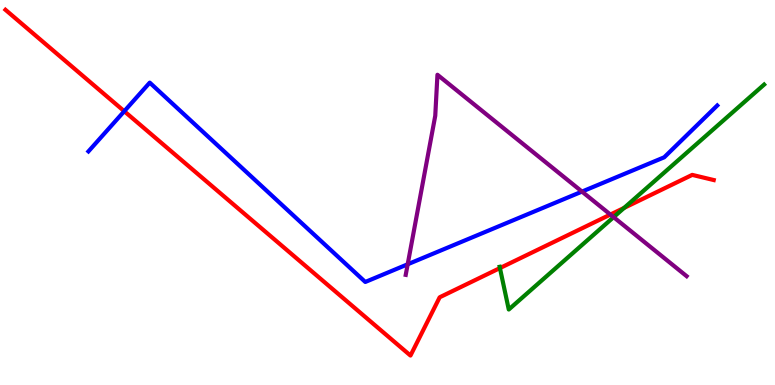[{'lines': ['blue', 'red'], 'intersections': [{'x': 1.6, 'y': 7.11}]}, {'lines': ['green', 'red'], 'intersections': [{'x': 6.45, 'y': 3.04}, {'x': 8.05, 'y': 4.6}]}, {'lines': ['purple', 'red'], 'intersections': [{'x': 7.88, 'y': 4.43}]}, {'lines': ['blue', 'green'], 'intersections': []}, {'lines': ['blue', 'purple'], 'intersections': [{'x': 5.26, 'y': 3.14}, {'x': 7.51, 'y': 5.02}]}, {'lines': ['green', 'purple'], 'intersections': [{'x': 7.92, 'y': 4.36}]}]